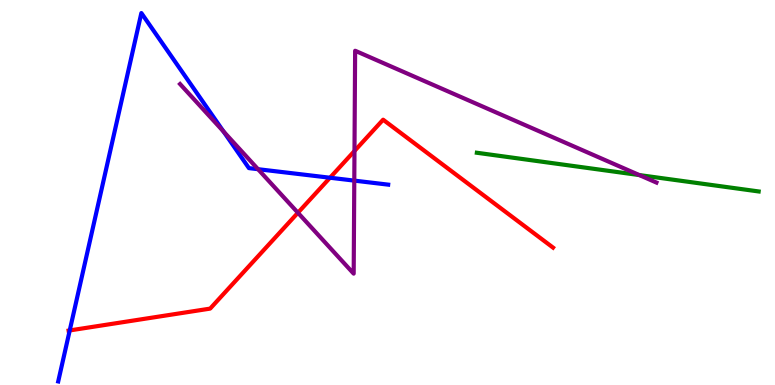[{'lines': ['blue', 'red'], 'intersections': [{'x': 0.9, 'y': 1.42}, {'x': 4.26, 'y': 5.38}]}, {'lines': ['green', 'red'], 'intersections': []}, {'lines': ['purple', 'red'], 'intersections': [{'x': 3.84, 'y': 4.47}, {'x': 4.57, 'y': 6.08}]}, {'lines': ['blue', 'green'], 'intersections': []}, {'lines': ['blue', 'purple'], 'intersections': [{'x': 2.88, 'y': 6.58}, {'x': 3.33, 'y': 5.61}, {'x': 4.57, 'y': 5.31}]}, {'lines': ['green', 'purple'], 'intersections': [{'x': 8.25, 'y': 5.45}]}]